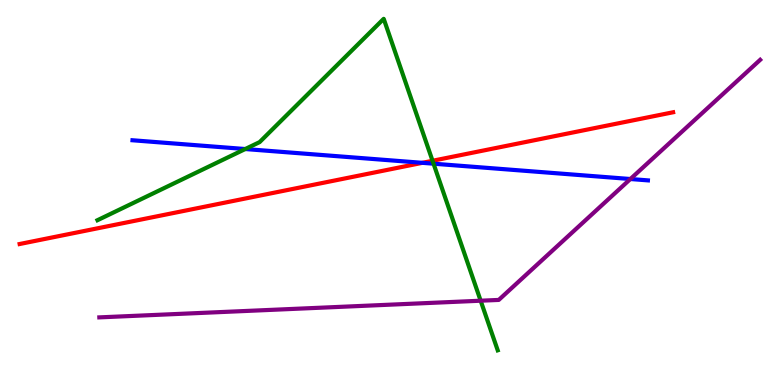[{'lines': ['blue', 'red'], 'intersections': [{'x': 5.45, 'y': 5.77}]}, {'lines': ['green', 'red'], 'intersections': [{'x': 5.58, 'y': 5.82}]}, {'lines': ['purple', 'red'], 'intersections': []}, {'lines': ['blue', 'green'], 'intersections': [{'x': 3.16, 'y': 6.13}, {'x': 5.59, 'y': 5.75}]}, {'lines': ['blue', 'purple'], 'intersections': [{'x': 8.13, 'y': 5.35}]}, {'lines': ['green', 'purple'], 'intersections': [{'x': 6.2, 'y': 2.19}]}]